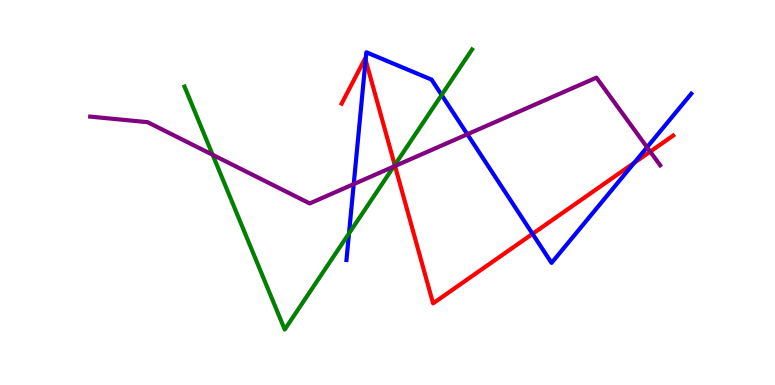[{'lines': ['blue', 'red'], 'intersections': [{'x': 4.72, 'y': 8.44}, {'x': 6.87, 'y': 3.93}, {'x': 8.18, 'y': 5.77}]}, {'lines': ['green', 'red'], 'intersections': [{'x': 5.09, 'y': 5.71}]}, {'lines': ['purple', 'red'], 'intersections': [{'x': 5.1, 'y': 5.69}, {'x': 8.39, 'y': 6.06}]}, {'lines': ['blue', 'green'], 'intersections': [{'x': 4.5, 'y': 3.94}, {'x': 5.7, 'y': 7.53}]}, {'lines': ['blue', 'purple'], 'intersections': [{'x': 4.56, 'y': 5.22}, {'x': 6.03, 'y': 6.51}, {'x': 8.35, 'y': 6.18}]}, {'lines': ['green', 'purple'], 'intersections': [{'x': 2.74, 'y': 5.98}, {'x': 5.08, 'y': 5.67}]}]